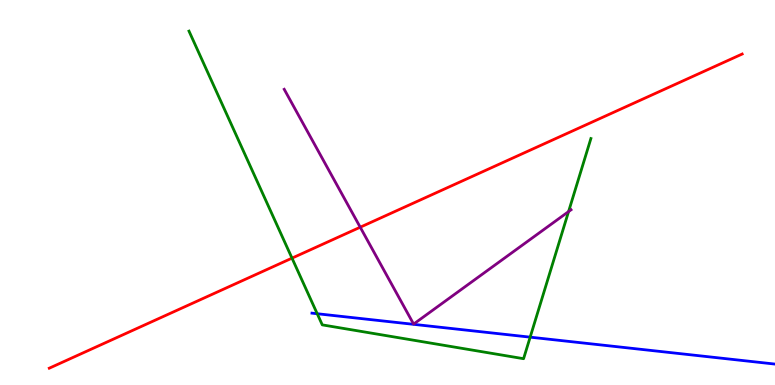[{'lines': ['blue', 'red'], 'intersections': []}, {'lines': ['green', 'red'], 'intersections': [{'x': 3.77, 'y': 3.3}]}, {'lines': ['purple', 'red'], 'intersections': [{'x': 4.65, 'y': 4.1}]}, {'lines': ['blue', 'green'], 'intersections': [{'x': 4.09, 'y': 1.85}, {'x': 6.84, 'y': 1.24}]}, {'lines': ['blue', 'purple'], 'intersections': []}, {'lines': ['green', 'purple'], 'intersections': [{'x': 7.34, 'y': 4.5}]}]